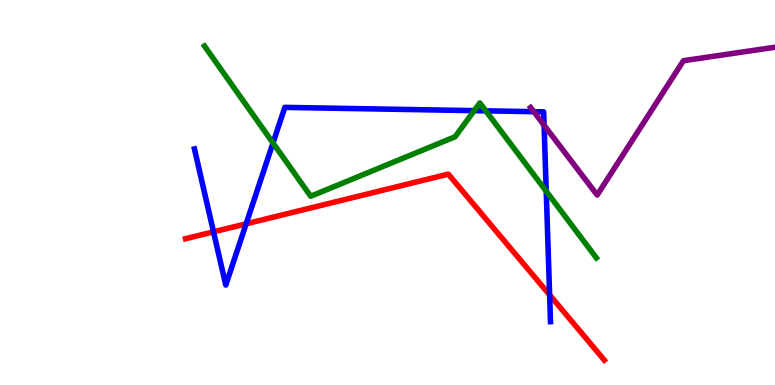[{'lines': ['blue', 'red'], 'intersections': [{'x': 2.76, 'y': 3.98}, {'x': 3.18, 'y': 4.19}, {'x': 7.09, 'y': 2.34}]}, {'lines': ['green', 'red'], 'intersections': []}, {'lines': ['purple', 'red'], 'intersections': []}, {'lines': ['blue', 'green'], 'intersections': [{'x': 3.52, 'y': 6.29}, {'x': 6.12, 'y': 7.13}, {'x': 6.27, 'y': 7.12}, {'x': 7.05, 'y': 5.03}]}, {'lines': ['blue', 'purple'], 'intersections': [{'x': 6.89, 'y': 7.1}, {'x': 7.02, 'y': 6.75}]}, {'lines': ['green', 'purple'], 'intersections': []}]